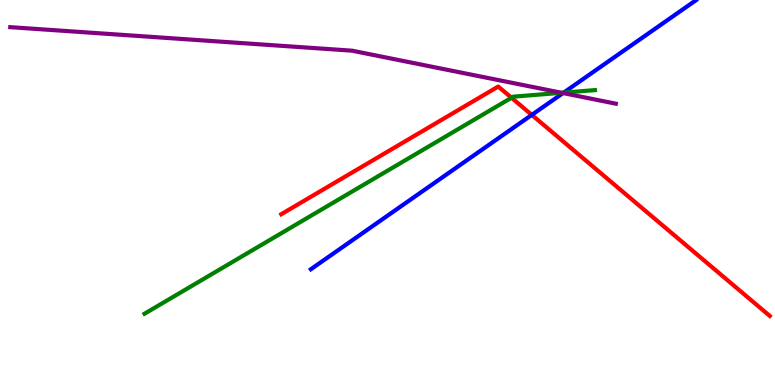[{'lines': ['blue', 'red'], 'intersections': [{'x': 6.86, 'y': 7.02}]}, {'lines': ['green', 'red'], 'intersections': [{'x': 6.6, 'y': 7.46}]}, {'lines': ['purple', 'red'], 'intersections': []}, {'lines': ['blue', 'green'], 'intersections': [{'x': 7.27, 'y': 7.59}]}, {'lines': ['blue', 'purple'], 'intersections': [{'x': 7.27, 'y': 7.58}]}, {'lines': ['green', 'purple'], 'intersections': [{'x': 7.25, 'y': 7.59}]}]